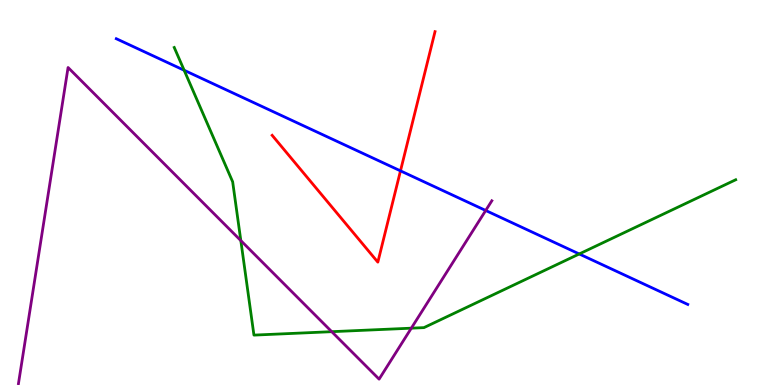[{'lines': ['blue', 'red'], 'intersections': [{'x': 5.17, 'y': 5.56}]}, {'lines': ['green', 'red'], 'intersections': []}, {'lines': ['purple', 'red'], 'intersections': []}, {'lines': ['blue', 'green'], 'intersections': [{'x': 2.38, 'y': 8.17}, {'x': 7.47, 'y': 3.4}]}, {'lines': ['blue', 'purple'], 'intersections': [{'x': 6.27, 'y': 4.53}]}, {'lines': ['green', 'purple'], 'intersections': [{'x': 3.11, 'y': 3.75}, {'x': 4.28, 'y': 1.38}, {'x': 5.31, 'y': 1.48}]}]